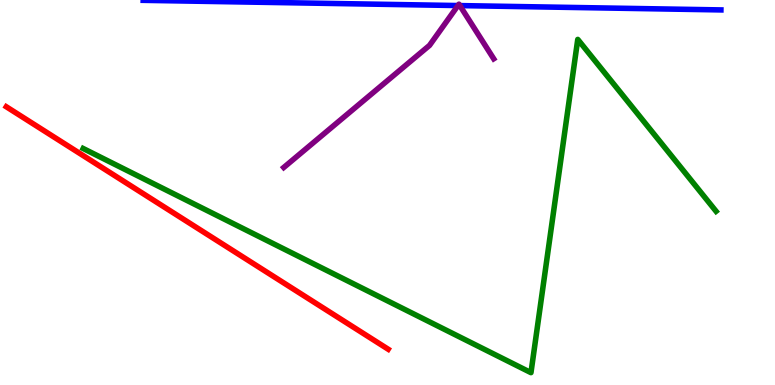[{'lines': ['blue', 'red'], 'intersections': []}, {'lines': ['green', 'red'], 'intersections': []}, {'lines': ['purple', 'red'], 'intersections': []}, {'lines': ['blue', 'green'], 'intersections': []}, {'lines': ['blue', 'purple'], 'intersections': [{'x': 5.91, 'y': 9.86}, {'x': 5.93, 'y': 9.85}]}, {'lines': ['green', 'purple'], 'intersections': []}]